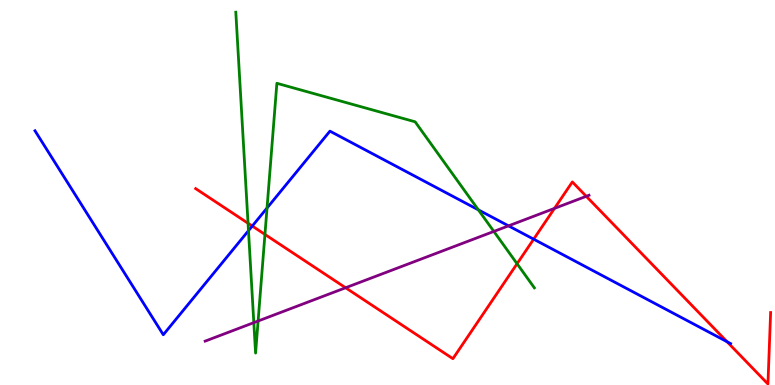[{'lines': ['blue', 'red'], 'intersections': [{'x': 3.26, 'y': 4.13}, {'x': 6.89, 'y': 3.79}, {'x': 9.38, 'y': 1.12}]}, {'lines': ['green', 'red'], 'intersections': [{'x': 3.2, 'y': 4.2}, {'x': 3.42, 'y': 3.91}, {'x': 6.67, 'y': 3.15}]}, {'lines': ['purple', 'red'], 'intersections': [{'x': 4.46, 'y': 2.53}, {'x': 7.15, 'y': 4.59}, {'x': 7.56, 'y': 4.9}]}, {'lines': ['blue', 'green'], 'intersections': [{'x': 3.21, 'y': 4.01}, {'x': 3.45, 'y': 4.6}, {'x': 6.17, 'y': 4.55}]}, {'lines': ['blue', 'purple'], 'intersections': [{'x': 6.56, 'y': 4.13}]}, {'lines': ['green', 'purple'], 'intersections': [{'x': 3.28, 'y': 1.62}, {'x': 3.33, 'y': 1.66}, {'x': 6.37, 'y': 3.99}]}]